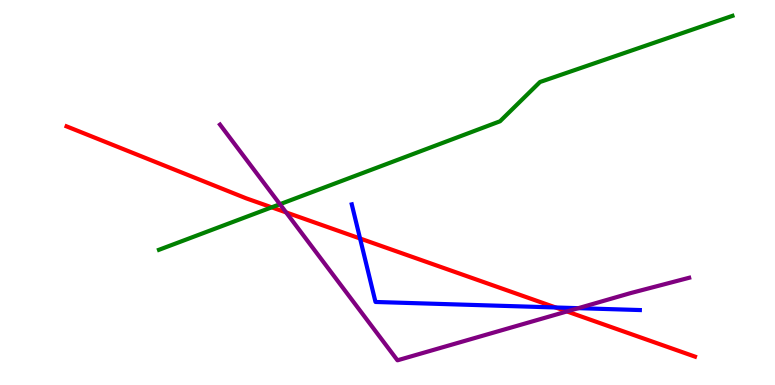[{'lines': ['blue', 'red'], 'intersections': [{'x': 4.65, 'y': 3.81}, {'x': 7.17, 'y': 2.01}]}, {'lines': ['green', 'red'], 'intersections': [{'x': 3.51, 'y': 4.61}]}, {'lines': ['purple', 'red'], 'intersections': [{'x': 3.69, 'y': 4.48}, {'x': 7.32, 'y': 1.91}]}, {'lines': ['blue', 'green'], 'intersections': []}, {'lines': ['blue', 'purple'], 'intersections': [{'x': 7.46, 'y': 2.0}]}, {'lines': ['green', 'purple'], 'intersections': [{'x': 3.61, 'y': 4.7}]}]